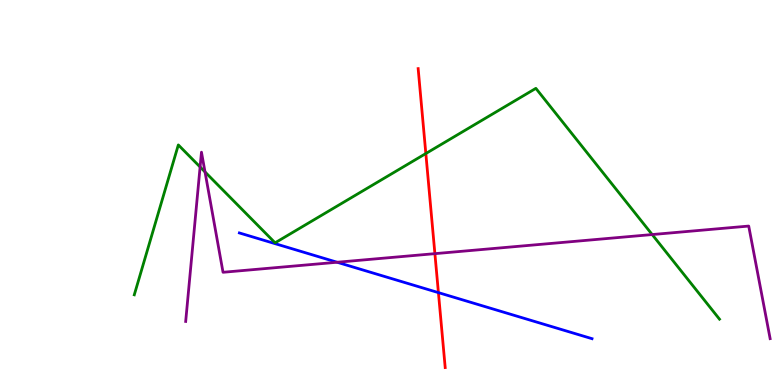[{'lines': ['blue', 'red'], 'intersections': [{'x': 5.66, 'y': 2.4}]}, {'lines': ['green', 'red'], 'intersections': [{'x': 5.49, 'y': 6.01}]}, {'lines': ['purple', 'red'], 'intersections': [{'x': 5.61, 'y': 3.41}]}, {'lines': ['blue', 'green'], 'intersections': []}, {'lines': ['blue', 'purple'], 'intersections': [{'x': 4.35, 'y': 3.19}]}, {'lines': ['green', 'purple'], 'intersections': [{'x': 2.58, 'y': 5.66}, {'x': 2.65, 'y': 5.53}, {'x': 8.42, 'y': 3.91}]}]